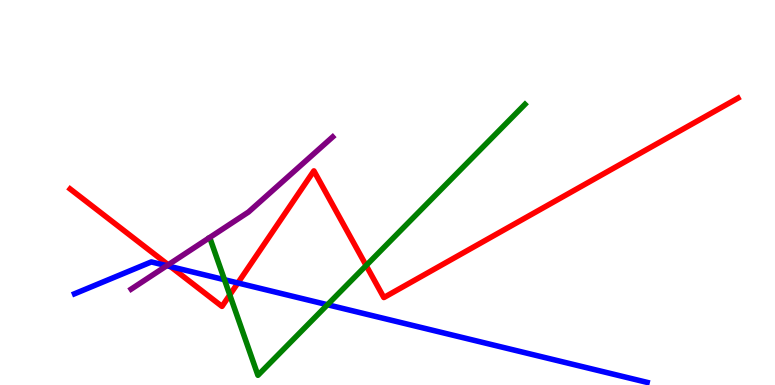[{'lines': ['blue', 'red'], 'intersections': [{'x': 2.2, 'y': 3.08}, {'x': 3.07, 'y': 2.65}]}, {'lines': ['green', 'red'], 'intersections': [{'x': 2.96, 'y': 2.34}, {'x': 4.72, 'y': 3.1}]}, {'lines': ['purple', 'red'], 'intersections': [{'x': 2.17, 'y': 3.12}]}, {'lines': ['blue', 'green'], 'intersections': [{'x': 2.9, 'y': 2.73}, {'x': 4.23, 'y': 2.08}]}, {'lines': ['blue', 'purple'], 'intersections': [{'x': 2.15, 'y': 3.1}]}, {'lines': ['green', 'purple'], 'intersections': []}]